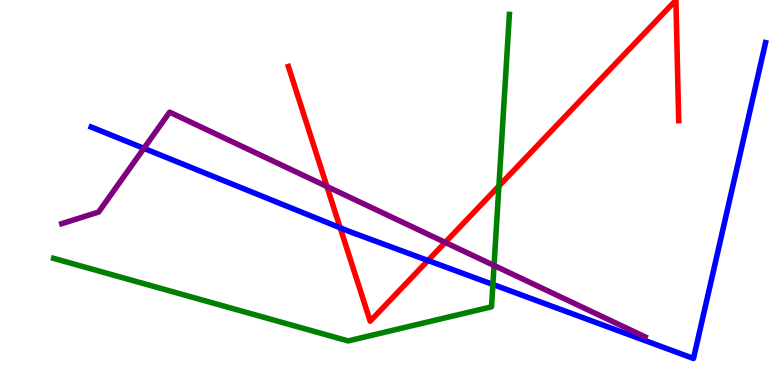[{'lines': ['blue', 'red'], 'intersections': [{'x': 4.39, 'y': 4.08}, {'x': 5.52, 'y': 3.23}]}, {'lines': ['green', 'red'], 'intersections': [{'x': 6.44, 'y': 5.17}]}, {'lines': ['purple', 'red'], 'intersections': [{'x': 4.22, 'y': 5.16}, {'x': 5.74, 'y': 3.7}]}, {'lines': ['blue', 'green'], 'intersections': [{'x': 6.36, 'y': 2.61}]}, {'lines': ['blue', 'purple'], 'intersections': [{'x': 1.86, 'y': 6.15}]}, {'lines': ['green', 'purple'], 'intersections': [{'x': 6.37, 'y': 3.1}]}]